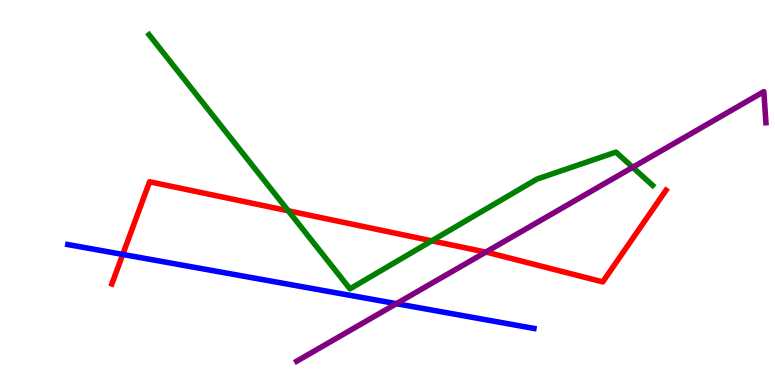[{'lines': ['blue', 'red'], 'intersections': [{'x': 1.58, 'y': 3.39}]}, {'lines': ['green', 'red'], 'intersections': [{'x': 3.72, 'y': 4.52}, {'x': 5.57, 'y': 3.74}]}, {'lines': ['purple', 'red'], 'intersections': [{'x': 6.27, 'y': 3.45}]}, {'lines': ['blue', 'green'], 'intersections': []}, {'lines': ['blue', 'purple'], 'intersections': [{'x': 5.11, 'y': 2.11}]}, {'lines': ['green', 'purple'], 'intersections': [{'x': 8.16, 'y': 5.65}]}]